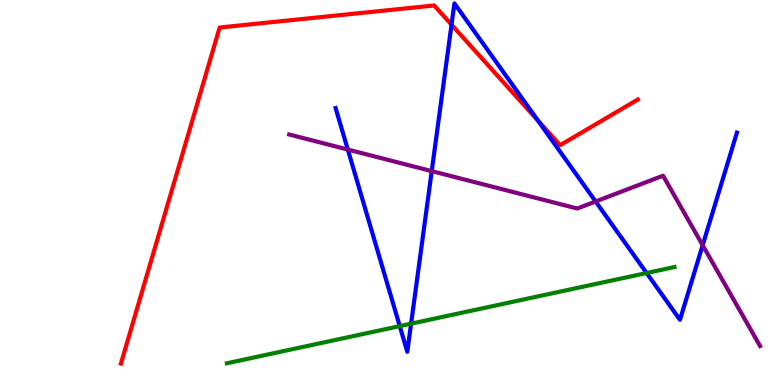[{'lines': ['blue', 'red'], 'intersections': [{'x': 5.83, 'y': 9.36}, {'x': 6.94, 'y': 6.87}]}, {'lines': ['green', 'red'], 'intersections': []}, {'lines': ['purple', 'red'], 'intersections': []}, {'lines': ['blue', 'green'], 'intersections': [{'x': 5.16, 'y': 1.53}, {'x': 5.3, 'y': 1.59}, {'x': 8.34, 'y': 2.91}]}, {'lines': ['blue', 'purple'], 'intersections': [{'x': 4.49, 'y': 6.12}, {'x': 5.57, 'y': 5.56}, {'x': 7.69, 'y': 4.77}, {'x': 9.07, 'y': 3.63}]}, {'lines': ['green', 'purple'], 'intersections': []}]